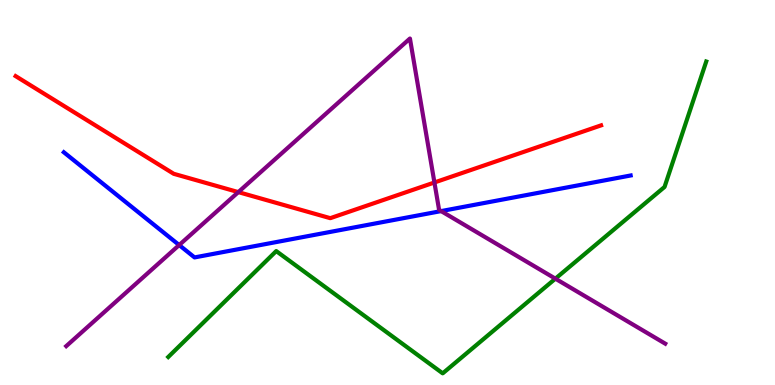[{'lines': ['blue', 'red'], 'intersections': []}, {'lines': ['green', 'red'], 'intersections': []}, {'lines': ['purple', 'red'], 'intersections': [{'x': 3.08, 'y': 5.01}, {'x': 5.61, 'y': 5.26}]}, {'lines': ['blue', 'green'], 'intersections': []}, {'lines': ['blue', 'purple'], 'intersections': [{'x': 2.31, 'y': 3.63}, {'x': 5.69, 'y': 4.52}]}, {'lines': ['green', 'purple'], 'intersections': [{'x': 7.17, 'y': 2.76}]}]